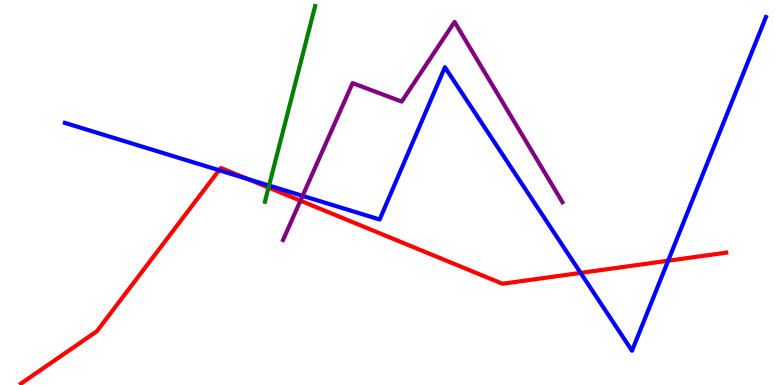[{'lines': ['blue', 'red'], 'intersections': [{'x': 2.83, 'y': 5.58}, {'x': 3.2, 'y': 5.35}, {'x': 7.49, 'y': 2.91}, {'x': 8.62, 'y': 3.23}]}, {'lines': ['green', 'red'], 'intersections': [{'x': 3.47, 'y': 5.13}]}, {'lines': ['purple', 'red'], 'intersections': [{'x': 3.88, 'y': 4.79}]}, {'lines': ['blue', 'green'], 'intersections': [{'x': 3.47, 'y': 5.18}]}, {'lines': ['blue', 'purple'], 'intersections': [{'x': 3.9, 'y': 4.91}]}, {'lines': ['green', 'purple'], 'intersections': []}]